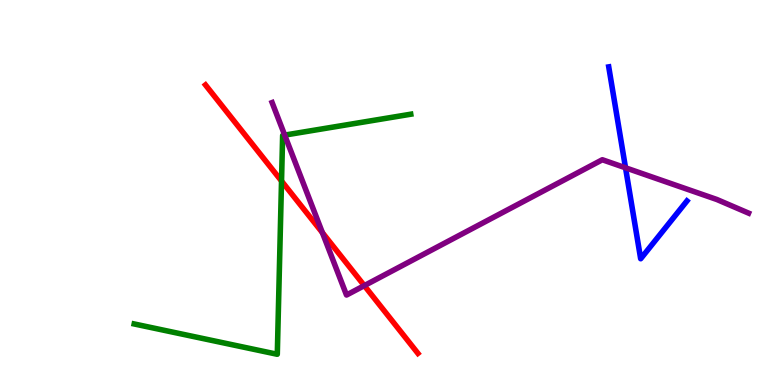[{'lines': ['blue', 'red'], 'intersections': []}, {'lines': ['green', 'red'], 'intersections': [{'x': 3.63, 'y': 5.3}]}, {'lines': ['purple', 'red'], 'intersections': [{'x': 4.16, 'y': 3.96}, {'x': 4.7, 'y': 2.58}]}, {'lines': ['blue', 'green'], 'intersections': []}, {'lines': ['blue', 'purple'], 'intersections': [{'x': 8.07, 'y': 5.64}]}, {'lines': ['green', 'purple'], 'intersections': [{'x': 3.67, 'y': 6.49}]}]